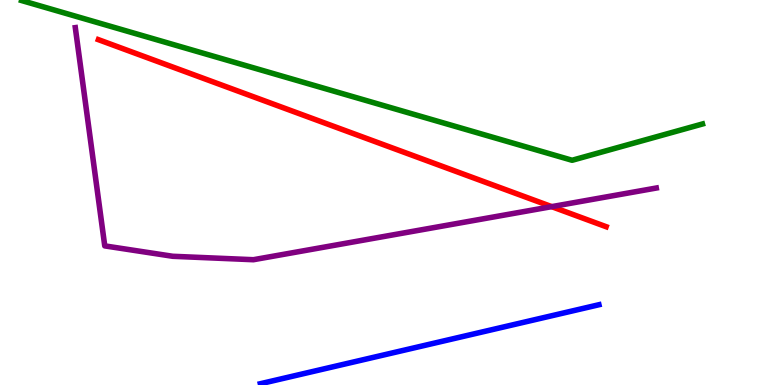[{'lines': ['blue', 'red'], 'intersections': []}, {'lines': ['green', 'red'], 'intersections': []}, {'lines': ['purple', 'red'], 'intersections': [{'x': 7.12, 'y': 4.63}]}, {'lines': ['blue', 'green'], 'intersections': []}, {'lines': ['blue', 'purple'], 'intersections': []}, {'lines': ['green', 'purple'], 'intersections': []}]